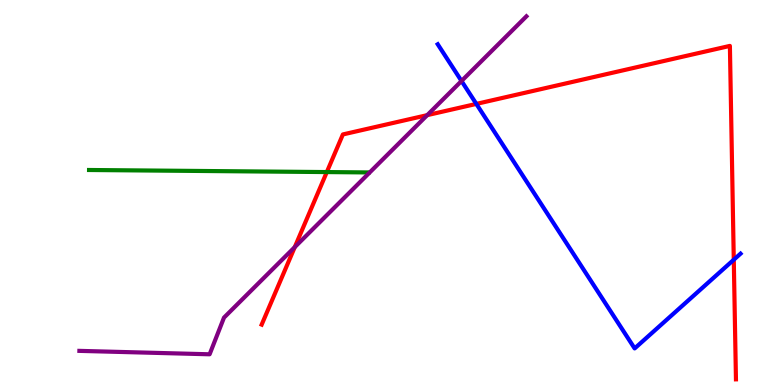[{'lines': ['blue', 'red'], 'intersections': [{'x': 6.15, 'y': 7.3}, {'x': 9.47, 'y': 3.25}]}, {'lines': ['green', 'red'], 'intersections': [{'x': 4.22, 'y': 5.53}]}, {'lines': ['purple', 'red'], 'intersections': [{'x': 3.8, 'y': 3.58}, {'x': 5.51, 'y': 7.01}]}, {'lines': ['blue', 'green'], 'intersections': []}, {'lines': ['blue', 'purple'], 'intersections': [{'x': 5.95, 'y': 7.9}]}, {'lines': ['green', 'purple'], 'intersections': []}]